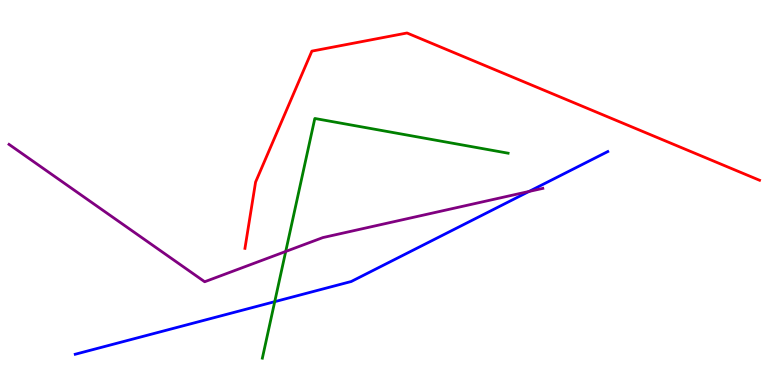[{'lines': ['blue', 'red'], 'intersections': []}, {'lines': ['green', 'red'], 'intersections': []}, {'lines': ['purple', 'red'], 'intersections': []}, {'lines': ['blue', 'green'], 'intersections': [{'x': 3.54, 'y': 2.16}]}, {'lines': ['blue', 'purple'], 'intersections': [{'x': 6.83, 'y': 5.03}]}, {'lines': ['green', 'purple'], 'intersections': [{'x': 3.69, 'y': 3.47}]}]